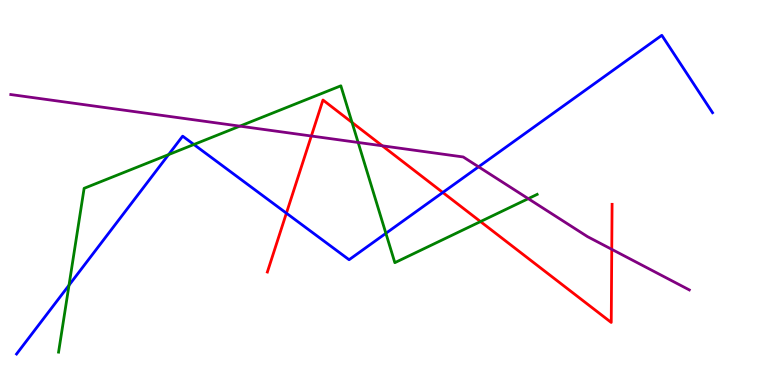[{'lines': ['blue', 'red'], 'intersections': [{'x': 3.7, 'y': 4.46}, {'x': 5.71, 'y': 5.0}]}, {'lines': ['green', 'red'], 'intersections': [{'x': 4.54, 'y': 6.82}, {'x': 6.2, 'y': 4.24}]}, {'lines': ['purple', 'red'], 'intersections': [{'x': 4.02, 'y': 6.47}, {'x': 4.93, 'y': 6.21}, {'x': 7.89, 'y': 3.52}]}, {'lines': ['blue', 'green'], 'intersections': [{'x': 0.89, 'y': 2.59}, {'x': 2.18, 'y': 5.98}, {'x': 2.5, 'y': 6.25}, {'x': 4.98, 'y': 3.94}]}, {'lines': ['blue', 'purple'], 'intersections': [{'x': 6.18, 'y': 5.67}]}, {'lines': ['green', 'purple'], 'intersections': [{'x': 3.09, 'y': 6.72}, {'x': 4.62, 'y': 6.3}, {'x': 6.82, 'y': 4.84}]}]